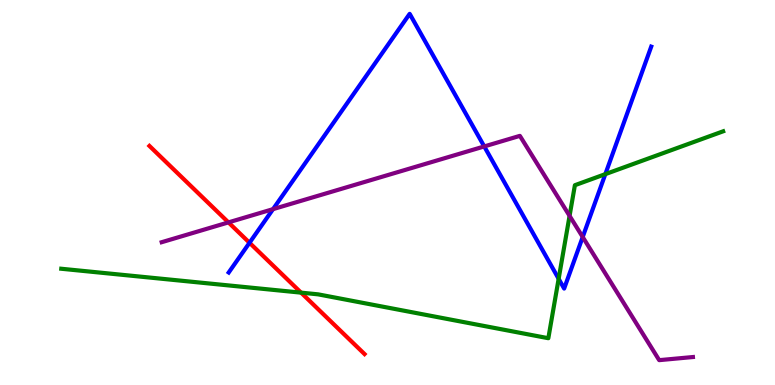[{'lines': ['blue', 'red'], 'intersections': [{'x': 3.22, 'y': 3.69}]}, {'lines': ['green', 'red'], 'intersections': [{'x': 3.88, 'y': 2.4}]}, {'lines': ['purple', 'red'], 'intersections': [{'x': 2.95, 'y': 4.22}]}, {'lines': ['blue', 'green'], 'intersections': [{'x': 7.21, 'y': 2.76}, {'x': 7.81, 'y': 5.48}]}, {'lines': ['blue', 'purple'], 'intersections': [{'x': 3.52, 'y': 4.57}, {'x': 6.25, 'y': 6.2}, {'x': 7.52, 'y': 3.84}]}, {'lines': ['green', 'purple'], 'intersections': [{'x': 7.35, 'y': 4.39}]}]